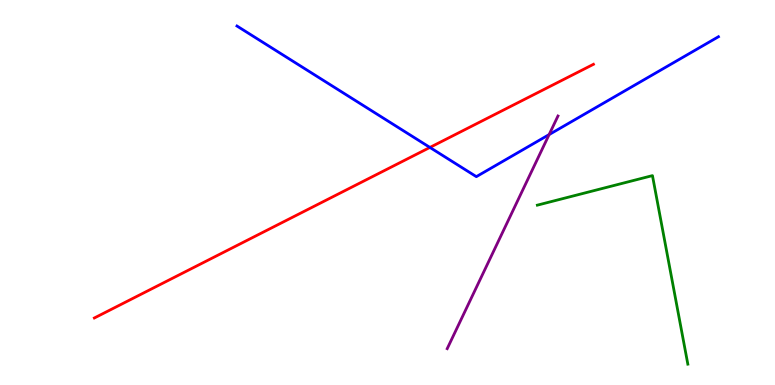[{'lines': ['blue', 'red'], 'intersections': [{'x': 5.55, 'y': 6.17}]}, {'lines': ['green', 'red'], 'intersections': []}, {'lines': ['purple', 'red'], 'intersections': []}, {'lines': ['blue', 'green'], 'intersections': []}, {'lines': ['blue', 'purple'], 'intersections': [{'x': 7.09, 'y': 6.5}]}, {'lines': ['green', 'purple'], 'intersections': []}]